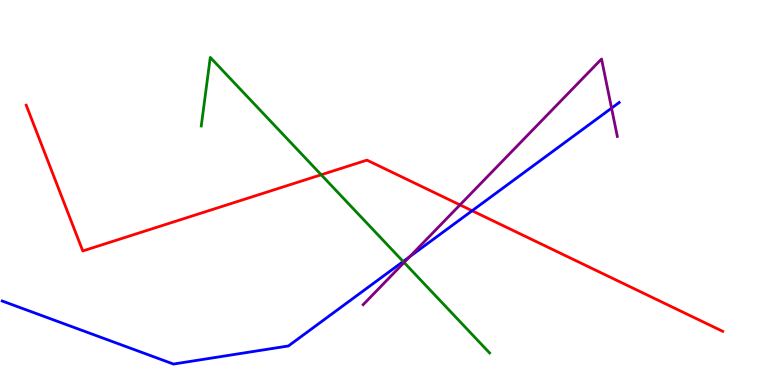[{'lines': ['blue', 'red'], 'intersections': [{'x': 6.09, 'y': 4.53}]}, {'lines': ['green', 'red'], 'intersections': [{'x': 4.14, 'y': 5.46}]}, {'lines': ['purple', 'red'], 'intersections': [{'x': 5.94, 'y': 4.68}]}, {'lines': ['blue', 'green'], 'intersections': [{'x': 5.2, 'y': 3.21}]}, {'lines': ['blue', 'purple'], 'intersections': [{'x': 5.29, 'y': 3.33}, {'x': 7.89, 'y': 7.19}]}, {'lines': ['green', 'purple'], 'intersections': [{'x': 5.21, 'y': 3.18}]}]